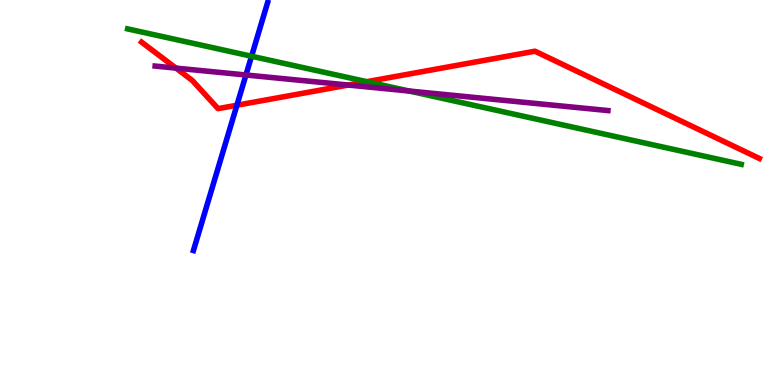[{'lines': ['blue', 'red'], 'intersections': [{'x': 3.06, 'y': 7.27}]}, {'lines': ['green', 'red'], 'intersections': [{'x': 4.73, 'y': 7.88}]}, {'lines': ['purple', 'red'], 'intersections': [{'x': 2.27, 'y': 8.23}, {'x': 4.49, 'y': 7.79}]}, {'lines': ['blue', 'green'], 'intersections': [{'x': 3.25, 'y': 8.54}]}, {'lines': ['blue', 'purple'], 'intersections': [{'x': 3.17, 'y': 8.05}]}, {'lines': ['green', 'purple'], 'intersections': [{'x': 5.28, 'y': 7.64}]}]